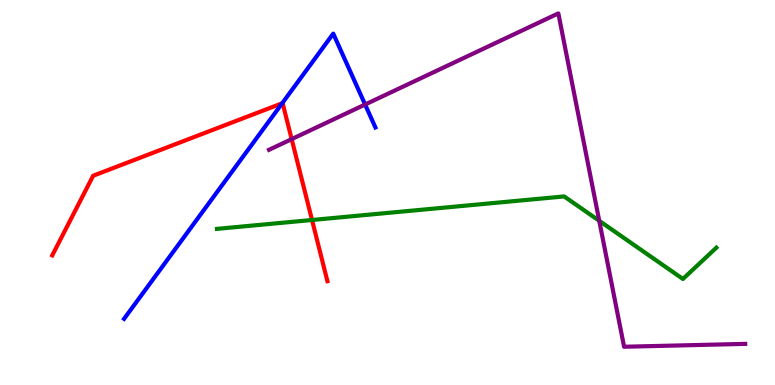[{'lines': ['blue', 'red'], 'intersections': [{'x': 3.64, 'y': 7.32}]}, {'lines': ['green', 'red'], 'intersections': [{'x': 4.03, 'y': 4.29}]}, {'lines': ['purple', 'red'], 'intersections': [{'x': 3.76, 'y': 6.39}]}, {'lines': ['blue', 'green'], 'intersections': []}, {'lines': ['blue', 'purple'], 'intersections': [{'x': 4.71, 'y': 7.29}]}, {'lines': ['green', 'purple'], 'intersections': [{'x': 7.73, 'y': 4.26}]}]